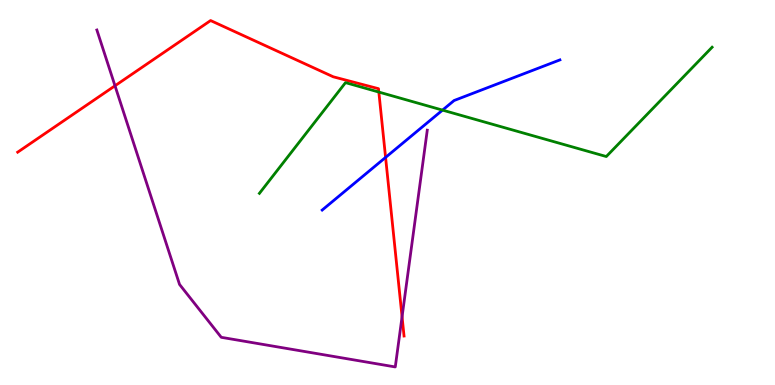[{'lines': ['blue', 'red'], 'intersections': [{'x': 4.98, 'y': 5.91}]}, {'lines': ['green', 'red'], 'intersections': [{'x': 4.89, 'y': 7.61}]}, {'lines': ['purple', 'red'], 'intersections': [{'x': 1.48, 'y': 7.77}, {'x': 5.19, 'y': 1.77}]}, {'lines': ['blue', 'green'], 'intersections': [{'x': 5.71, 'y': 7.14}]}, {'lines': ['blue', 'purple'], 'intersections': []}, {'lines': ['green', 'purple'], 'intersections': []}]